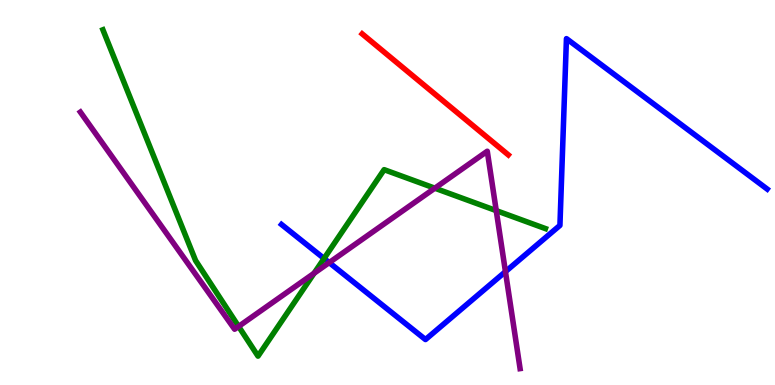[{'lines': ['blue', 'red'], 'intersections': []}, {'lines': ['green', 'red'], 'intersections': []}, {'lines': ['purple', 'red'], 'intersections': []}, {'lines': ['blue', 'green'], 'intersections': [{'x': 4.18, 'y': 3.29}]}, {'lines': ['blue', 'purple'], 'intersections': [{'x': 4.25, 'y': 3.18}, {'x': 6.52, 'y': 2.94}]}, {'lines': ['green', 'purple'], 'intersections': [{'x': 3.08, 'y': 1.52}, {'x': 4.05, 'y': 2.9}, {'x': 5.61, 'y': 5.11}, {'x': 6.4, 'y': 4.53}]}]